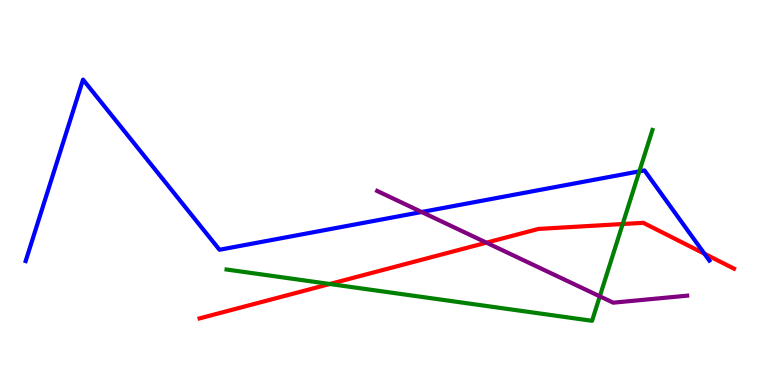[{'lines': ['blue', 'red'], 'intersections': [{'x': 9.09, 'y': 3.41}]}, {'lines': ['green', 'red'], 'intersections': [{'x': 4.26, 'y': 2.62}, {'x': 8.03, 'y': 4.18}]}, {'lines': ['purple', 'red'], 'intersections': [{'x': 6.28, 'y': 3.7}]}, {'lines': ['blue', 'green'], 'intersections': [{'x': 8.25, 'y': 5.55}]}, {'lines': ['blue', 'purple'], 'intersections': [{'x': 5.44, 'y': 4.49}]}, {'lines': ['green', 'purple'], 'intersections': [{'x': 7.74, 'y': 2.3}]}]